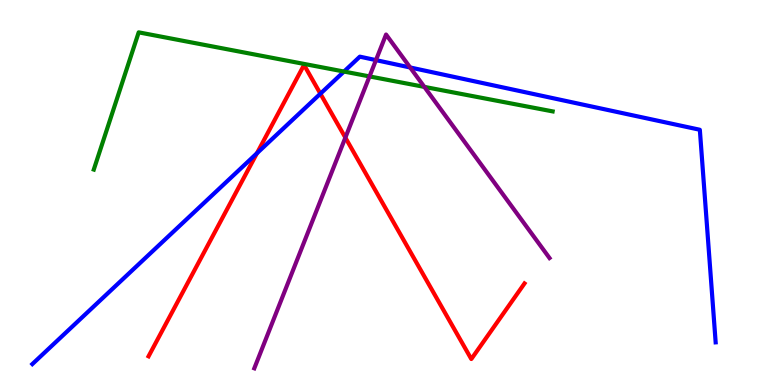[{'lines': ['blue', 'red'], 'intersections': [{'x': 3.32, 'y': 6.02}, {'x': 4.13, 'y': 7.57}]}, {'lines': ['green', 'red'], 'intersections': []}, {'lines': ['purple', 'red'], 'intersections': [{'x': 4.46, 'y': 6.43}]}, {'lines': ['blue', 'green'], 'intersections': [{'x': 4.44, 'y': 8.14}]}, {'lines': ['blue', 'purple'], 'intersections': [{'x': 4.85, 'y': 8.44}, {'x': 5.29, 'y': 8.25}]}, {'lines': ['green', 'purple'], 'intersections': [{'x': 4.77, 'y': 8.02}, {'x': 5.48, 'y': 7.74}]}]